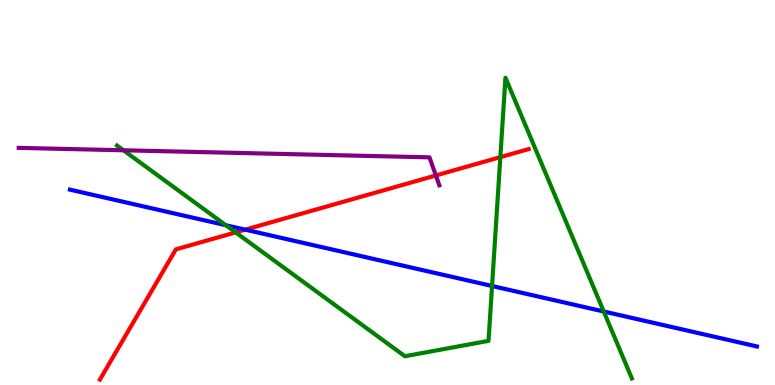[{'lines': ['blue', 'red'], 'intersections': [{'x': 3.16, 'y': 4.03}]}, {'lines': ['green', 'red'], 'intersections': [{'x': 3.04, 'y': 3.96}, {'x': 6.46, 'y': 5.92}]}, {'lines': ['purple', 'red'], 'intersections': [{'x': 5.62, 'y': 5.44}]}, {'lines': ['blue', 'green'], 'intersections': [{'x': 2.91, 'y': 4.15}, {'x': 6.35, 'y': 2.57}, {'x': 7.79, 'y': 1.91}]}, {'lines': ['blue', 'purple'], 'intersections': []}, {'lines': ['green', 'purple'], 'intersections': [{'x': 1.59, 'y': 6.1}]}]